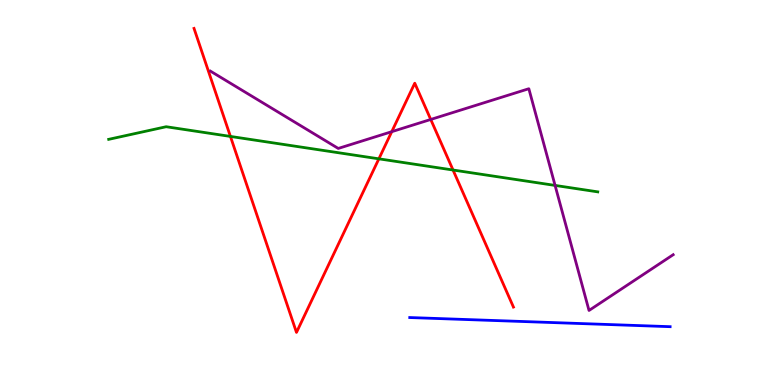[{'lines': ['blue', 'red'], 'intersections': []}, {'lines': ['green', 'red'], 'intersections': [{'x': 2.97, 'y': 6.46}, {'x': 4.89, 'y': 5.87}, {'x': 5.85, 'y': 5.58}]}, {'lines': ['purple', 'red'], 'intersections': [{'x': 5.05, 'y': 6.58}, {'x': 5.56, 'y': 6.9}]}, {'lines': ['blue', 'green'], 'intersections': []}, {'lines': ['blue', 'purple'], 'intersections': []}, {'lines': ['green', 'purple'], 'intersections': [{'x': 7.16, 'y': 5.18}]}]